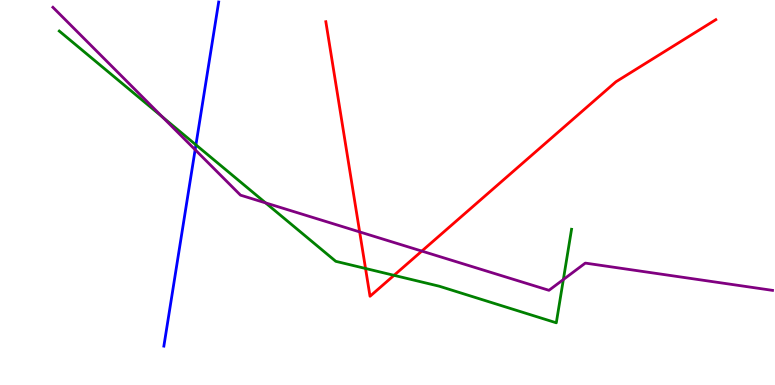[{'lines': ['blue', 'red'], 'intersections': []}, {'lines': ['green', 'red'], 'intersections': [{'x': 4.72, 'y': 3.03}, {'x': 5.08, 'y': 2.85}]}, {'lines': ['purple', 'red'], 'intersections': [{'x': 4.64, 'y': 3.98}, {'x': 5.44, 'y': 3.48}]}, {'lines': ['blue', 'green'], 'intersections': [{'x': 2.53, 'y': 6.24}]}, {'lines': ['blue', 'purple'], 'intersections': [{'x': 2.52, 'y': 6.11}]}, {'lines': ['green', 'purple'], 'intersections': [{'x': 2.1, 'y': 6.96}, {'x': 3.43, 'y': 4.73}, {'x': 7.27, 'y': 2.74}]}]